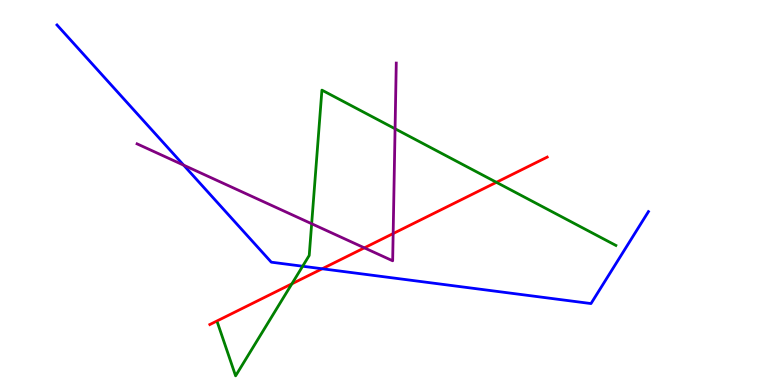[{'lines': ['blue', 'red'], 'intersections': [{'x': 4.16, 'y': 3.02}]}, {'lines': ['green', 'red'], 'intersections': [{'x': 3.77, 'y': 2.63}, {'x': 6.41, 'y': 5.26}]}, {'lines': ['purple', 'red'], 'intersections': [{'x': 4.7, 'y': 3.56}, {'x': 5.07, 'y': 3.93}]}, {'lines': ['blue', 'green'], 'intersections': [{'x': 3.9, 'y': 3.08}]}, {'lines': ['blue', 'purple'], 'intersections': [{'x': 2.37, 'y': 5.71}]}, {'lines': ['green', 'purple'], 'intersections': [{'x': 4.02, 'y': 4.19}, {'x': 5.1, 'y': 6.66}]}]